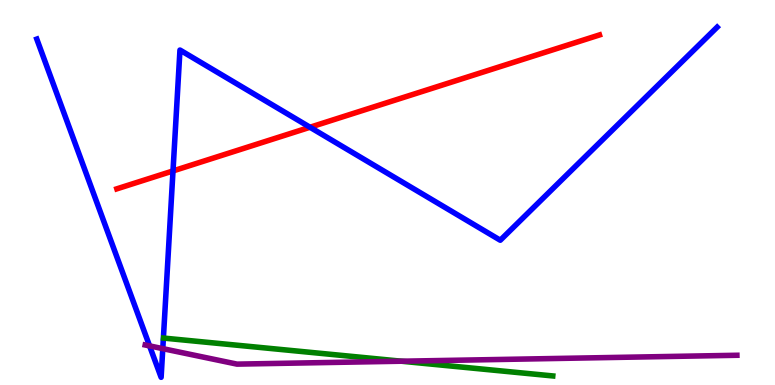[{'lines': ['blue', 'red'], 'intersections': [{'x': 2.23, 'y': 5.56}, {'x': 4.0, 'y': 6.69}]}, {'lines': ['green', 'red'], 'intersections': []}, {'lines': ['purple', 'red'], 'intersections': []}, {'lines': ['blue', 'green'], 'intersections': []}, {'lines': ['blue', 'purple'], 'intersections': [{'x': 1.93, 'y': 1.02}, {'x': 2.1, 'y': 0.944}]}, {'lines': ['green', 'purple'], 'intersections': [{'x': 5.18, 'y': 0.618}]}]